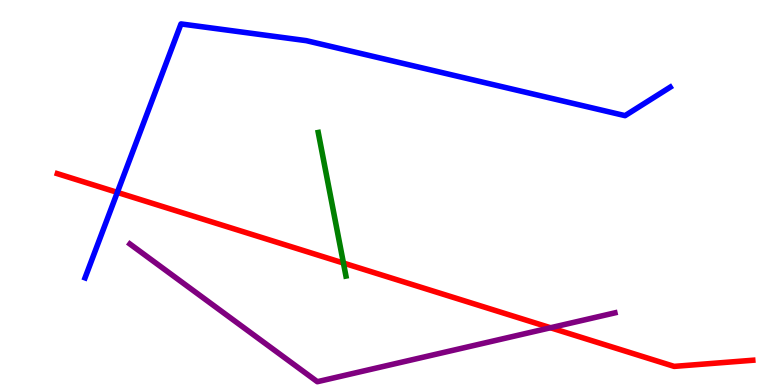[{'lines': ['blue', 'red'], 'intersections': [{'x': 1.51, 'y': 5.0}]}, {'lines': ['green', 'red'], 'intersections': [{'x': 4.43, 'y': 3.17}]}, {'lines': ['purple', 'red'], 'intersections': [{'x': 7.1, 'y': 1.49}]}, {'lines': ['blue', 'green'], 'intersections': []}, {'lines': ['blue', 'purple'], 'intersections': []}, {'lines': ['green', 'purple'], 'intersections': []}]